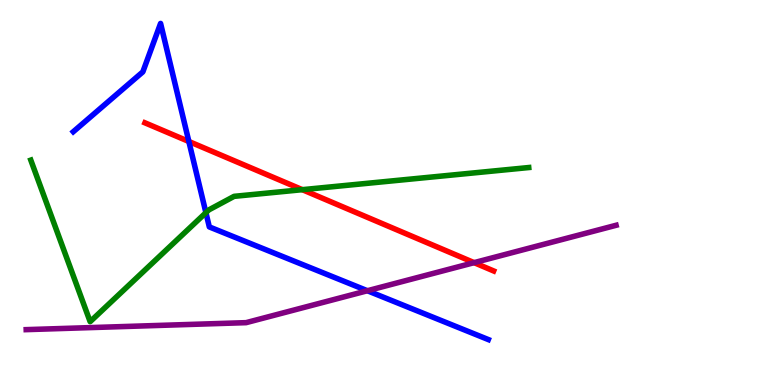[{'lines': ['blue', 'red'], 'intersections': [{'x': 2.44, 'y': 6.33}]}, {'lines': ['green', 'red'], 'intersections': [{'x': 3.9, 'y': 5.07}]}, {'lines': ['purple', 'red'], 'intersections': [{'x': 6.12, 'y': 3.18}]}, {'lines': ['blue', 'green'], 'intersections': [{'x': 2.66, 'y': 4.48}]}, {'lines': ['blue', 'purple'], 'intersections': [{'x': 4.74, 'y': 2.45}]}, {'lines': ['green', 'purple'], 'intersections': []}]